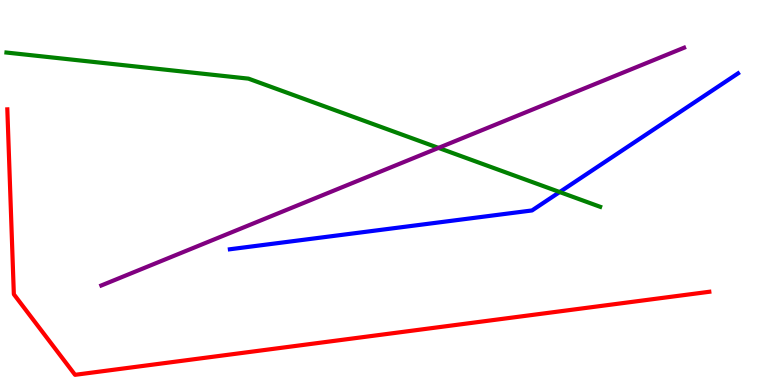[{'lines': ['blue', 'red'], 'intersections': []}, {'lines': ['green', 'red'], 'intersections': []}, {'lines': ['purple', 'red'], 'intersections': []}, {'lines': ['blue', 'green'], 'intersections': [{'x': 7.22, 'y': 5.01}]}, {'lines': ['blue', 'purple'], 'intersections': []}, {'lines': ['green', 'purple'], 'intersections': [{'x': 5.66, 'y': 6.16}]}]